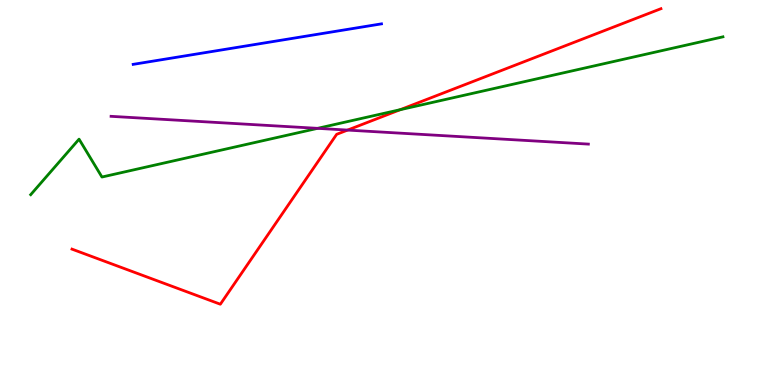[{'lines': ['blue', 'red'], 'intersections': []}, {'lines': ['green', 'red'], 'intersections': [{'x': 5.16, 'y': 7.15}]}, {'lines': ['purple', 'red'], 'intersections': [{'x': 4.48, 'y': 6.62}]}, {'lines': ['blue', 'green'], 'intersections': []}, {'lines': ['blue', 'purple'], 'intersections': []}, {'lines': ['green', 'purple'], 'intersections': [{'x': 4.1, 'y': 6.67}]}]